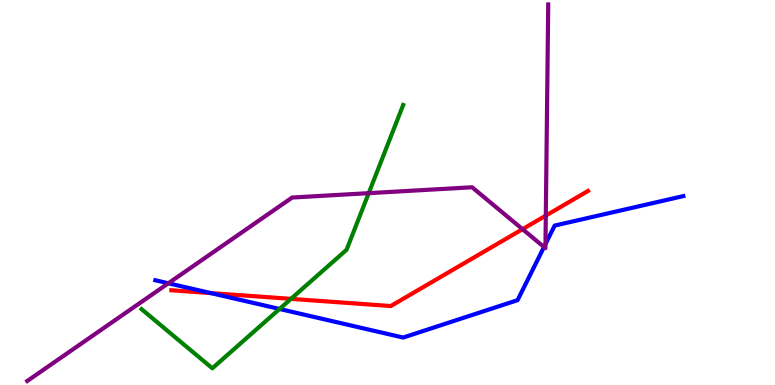[{'lines': ['blue', 'red'], 'intersections': [{'x': 2.72, 'y': 2.39}]}, {'lines': ['green', 'red'], 'intersections': [{'x': 3.75, 'y': 2.24}]}, {'lines': ['purple', 'red'], 'intersections': [{'x': 6.74, 'y': 4.05}, {'x': 7.04, 'y': 4.4}]}, {'lines': ['blue', 'green'], 'intersections': [{'x': 3.61, 'y': 1.97}]}, {'lines': ['blue', 'purple'], 'intersections': [{'x': 2.17, 'y': 2.64}, {'x': 7.02, 'y': 3.58}, {'x': 7.04, 'y': 3.66}]}, {'lines': ['green', 'purple'], 'intersections': [{'x': 4.76, 'y': 4.98}]}]